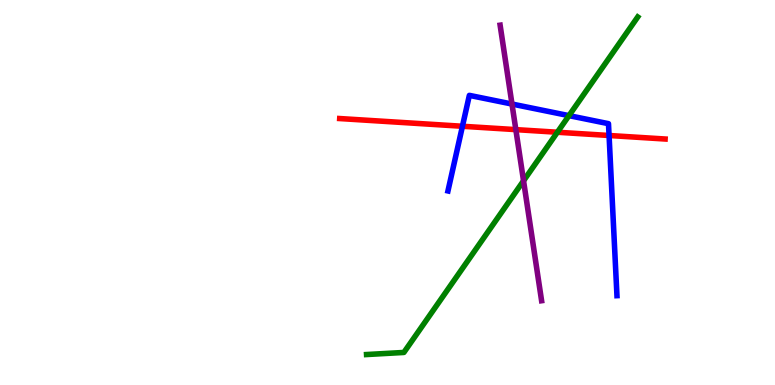[{'lines': ['blue', 'red'], 'intersections': [{'x': 5.97, 'y': 6.72}, {'x': 7.86, 'y': 6.48}]}, {'lines': ['green', 'red'], 'intersections': [{'x': 7.19, 'y': 6.57}]}, {'lines': ['purple', 'red'], 'intersections': [{'x': 6.66, 'y': 6.63}]}, {'lines': ['blue', 'green'], 'intersections': [{'x': 7.34, 'y': 7.0}]}, {'lines': ['blue', 'purple'], 'intersections': [{'x': 6.61, 'y': 7.3}]}, {'lines': ['green', 'purple'], 'intersections': [{'x': 6.76, 'y': 5.3}]}]